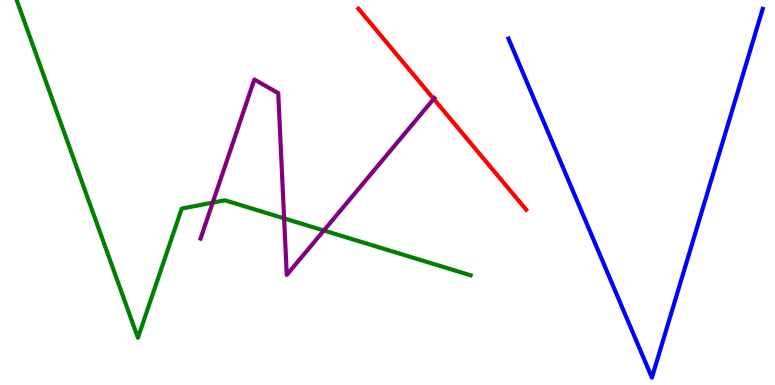[{'lines': ['blue', 'red'], 'intersections': []}, {'lines': ['green', 'red'], 'intersections': []}, {'lines': ['purple', 'red'], 'intersections': [{'x': 5.6, 'y': 7.43}]}, {'lines': ['blue', 'green'], 'intersections': []}, {'lines': ['blue', 'purple'], 'intersections': []}, {'lines': ['green', 'purple'], 'intersections': [{'x': 2.74, 'y': 4.74}, {'x': 3.67, 'y': 4.33}, {'x': 4.18, 'y': 4.01}]}]